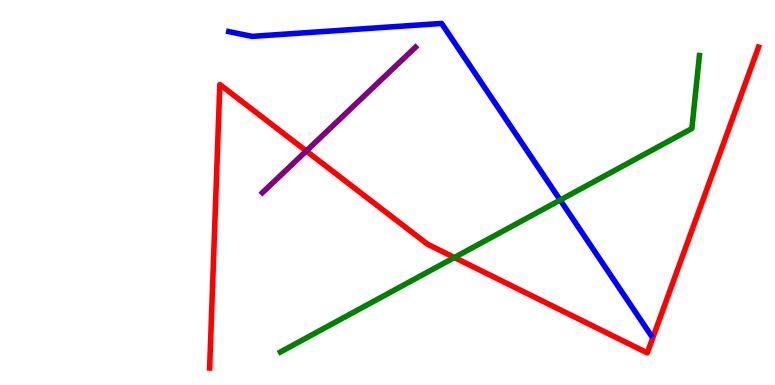[{'lines': ['blue', 'red'], 'intersections': []}, {'lines': ['green', 'red'], 'intersections': [{'x': 5.86, 'y': 3.31}]}, {'lines': ['purple', 'red'], 'intersections': [{'x': 3.95, 'y': 6.08}]}, {'lines': ['blue', 'green'], 'intersections': [{'x': 7.23, 'y': 4.8}]}, {'lines': ['blue', 'purple'], 'intersections': []}, {'lines': ['green', 'purple'], 'intersections': []}]